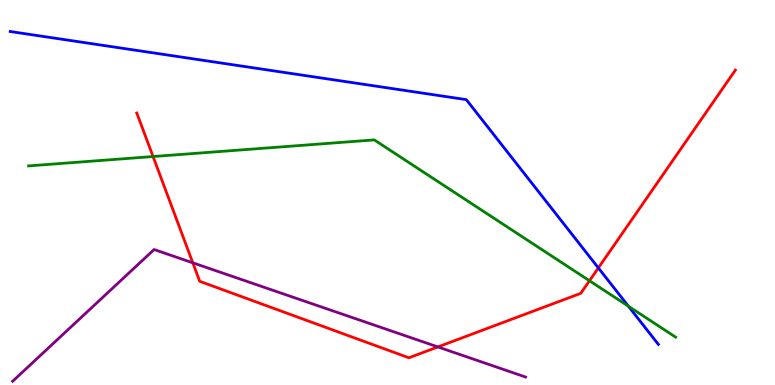[{'lines': ['blue', 'red'], 'intersections': [{'x': 7.72, 'y': 3.04}]}, {'lines': ['green', 'red'], 'intersections': [{'x': 1.98, 'y': 5.93}, {'x': 7.61, 'y': 2.71}]}, {'lines': ['purple', 'red'], 'intersections': [{'x': 2.49, 'y': 3.17}, {'x': 5.65, 'y': 0.989}]}, {'lines': ['blue', 'green'], 'intersections': [{'x': 8.11, 'y': 2.05}]}, {'lines': ['blue', 'purple'], 'intersections': []}, {'lines': ['green', 'purple'], 'intersections': []}]